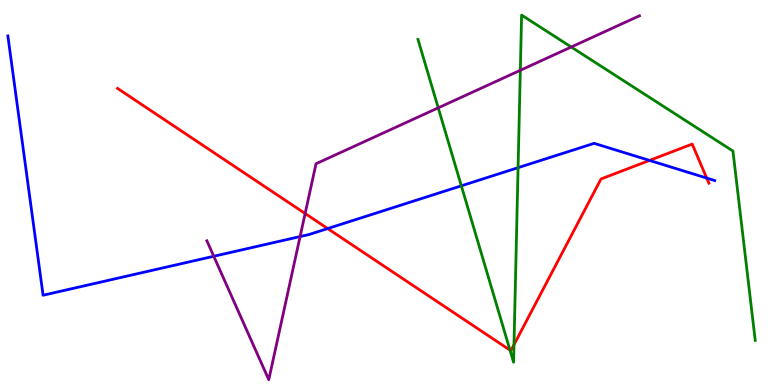[{'lines': ['blue', 'red'], 'intersections': [{'x': 4.23, 'y': 4.06}, {'x': 8.38, 'y': 5.83}, {'x': 9.12, 'y': 5.38}]}, {'lines': ['green', 'red'], 'intersections': [{'x': 6.58, 'y': 0.905}, {'x': 6.63, 'y': 1.05}]}, {'lines': ['purple', 'red'], 'intersections': [{'x': 3.94, 'y': 4.45}]}, {'lines': ['blue', 'green'], 'intersections': [{'x': 5.95, 'y': 5.17}, {'x': 6.68, 'y': 5.64}]}, {'lines': ['blue', 'purple'], 'intersections': [{'x': 2.76, 'y': 3.34}, {'x': 3.87, 'y': 3.86}]}, {'lines': ['green', 'purple'], 'intersections': [{'x': 5.65, 'y': 7.2}, {'x': 6.71, 'y': 8.17}, {'x': 7.37, 'y': 8.78}]}]